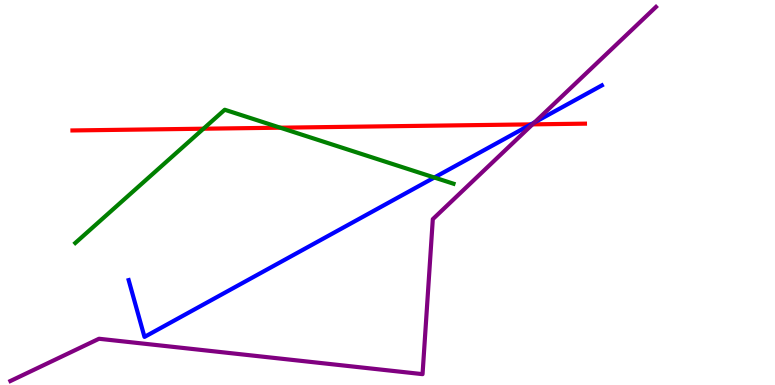[{'lines': ['blue', 'red'], 'intersections': [{'x': 6.85, 'y': 6.77}]}, {'lines': ['green', 'red'], 'intersections': [{'x': 2.63, 'y': 6.66}, {'x': 3.62, 'y': 6.68}]}, {'lines': ['purple', 'red'], 'intersections': [{'x': 6.87, 'y': 6.77}]}, {'lines': ['blue', 'green'], 'intersections': [{'x': 5.6, 'y': 5.39}]}, {'lines': ['blue', 'purple'], 'intersections': [{'x': 6.9, 'y': 6.82}]}, {'lines': ['green', 'purple'], 'intersections': []}]